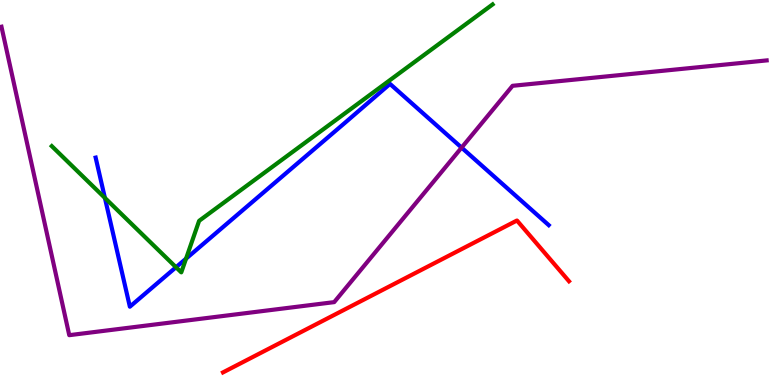[{'lines': ['blue', 'red'], 'intersections': []}, {'lines': ['green', 'red'], 'intersections': []}, {'lines': ['purple', 'red'], 'intersections': []}, {'lines': ['blue', 'green'], 'intersections': [{'x': 1.35, 'y': 4.86}, {'x': 2.27, 'y': 3.06}, {'x': 2.4, 'y': 3.28}]}, {'lines': ['blue', 'purple'], 'intersections': [{'x': 5.96, 'y': 6.17}]}, {'lines': ['green', 'purple'], 'intersections': []}]